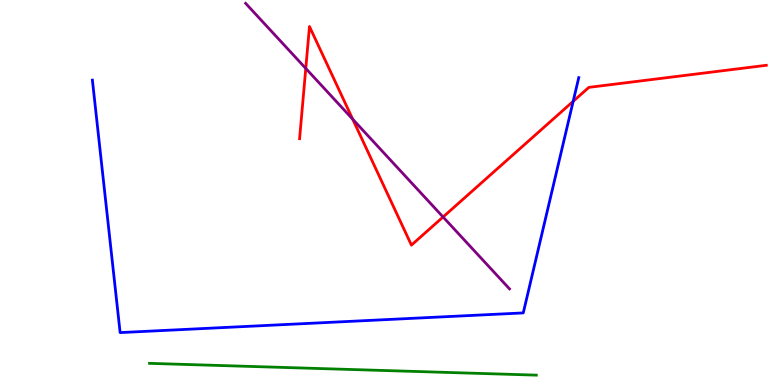[{'lines': ['blue', 'red'], 'intersections': [{'x': 7.4, 'y': 7.37}]}, {'lines': ['green', 'red'], 'intersections': []}, {'lines': ['purple', 'red'], 'intersections': [{'x': 3.95, 'y': 8.22}, {'x': 4.55, 'y': 6.9}, {'x': 5.72, 'y': 4.36}]}, {'lines': ['blue', 'green'], 'intersections': []}, {'lines': ['blue', 'purple'], 'intersections': []}, {'lines': ['green', 'purple'], 'intersections': []}]